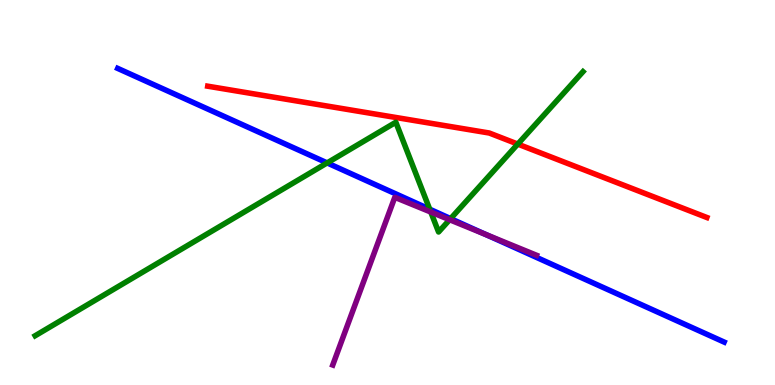[{'lines': ['blue', 'red'], 'intersections': []}, {'lines': ['green', 'red'], 'intersections': [{'x': 6.68, 'y': 6.26}]}, {'lines': ['purple', 'red'], 'intersections': []}, {'lines': ['blue', 'green'], 'intersections': [{'x': 4.22, 'y': 5.77}, {'x': 5.54, 'y': 4.57}, {'x': 5.81, 'y': 4.32}]}, {'lines': ['blue', 'purple'], 'intersections': [{'x': 6.27, 'y': 3.91}]}, {'lines': ['green', 'purple'], 'intersections': [{'x': 5.56, 'y': 4.49}, {'x': 5.8, 'y': 4.29}]}]